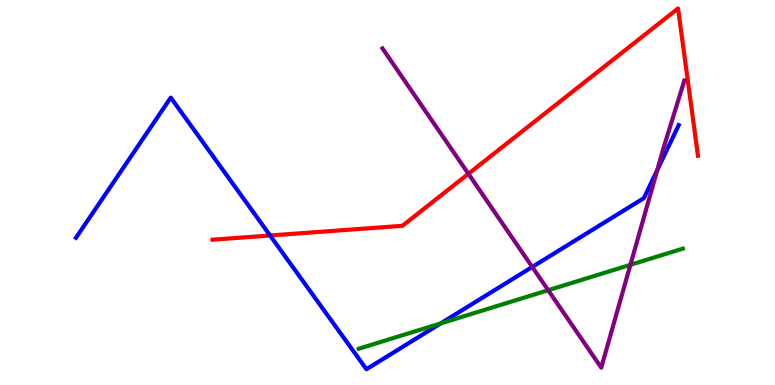[{'lines': ['blue', 'red'], 'intersections': [{'x': 3.49, 'y': 3.88}]}, {'lines': ['green', 'red'], 'intersections': []}, {'lines': ['purple', 'red'], 'intersections': [{'x': 6.04, 'y': 5.49}]}, {'lines': ['blue', 'green'], 'intersections': [{'x': 5.69, 'y': 1.6}]}, {'lines': ['blue', 'purple'], 'intersections': [{'x': 6.87, 'y': 3.07}, {'x': 8.48, 'y': 5.59}]}, {'lines': ['green', 'purple'], 'intersections': [{'x': 7.07, 'y': 2.46}, {'x': 8.13, 'y': 3.12}]}]